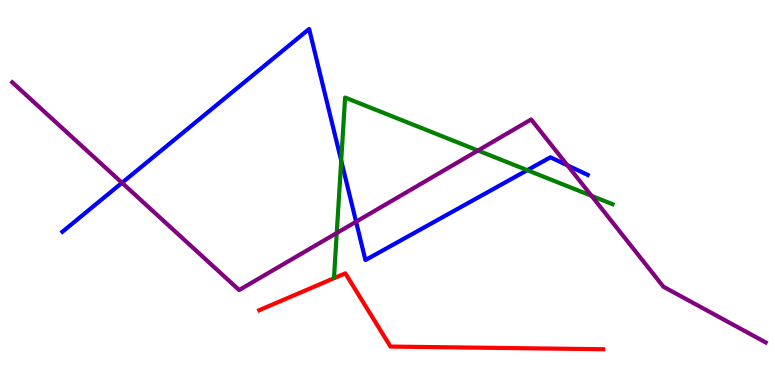[{'lines': ['blue', 'red'], 'intersections': []}, {'lines': ['green', 'red'], 'intersections': []}, {'lines': ['purple', 'red'], 'intersections': []}, {'lines': ['blue', 'green'], 'intersections': [{'x': 4.4, 'y': 5.83}, {'x': 6.8, 'y': 5.58}]}, {'lines': ['blue', 'purple'], 'intersections': [{'x': 1.57, 'y': 5.25}, {'x': 4.59, 'y': 4.24}, {'x': 7.32, 'y': 5.71}]}, {'lines': ['green', 'purple'], 'intersections': [{'x': 4.35, 'y': 3.95}, {'x': 6.17, 'y': 6.09}, {'x': 7.63, 'y': 4.91}]}]